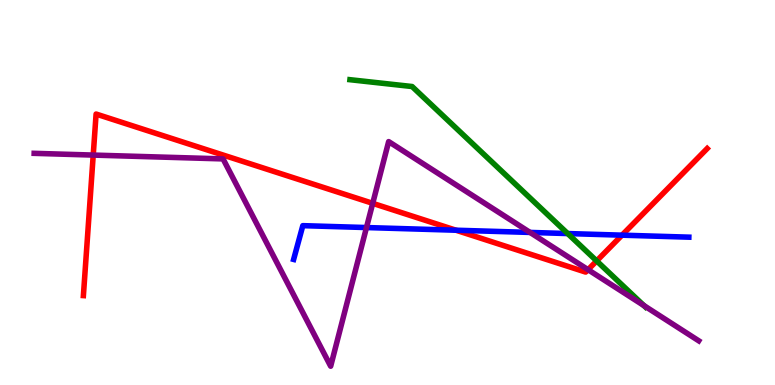[{'lines': ['blue', 'red'], 'intersections': [{'x': 5.88, 'y': 4.02}, {'x': 8.03, 'y': 3.89}]}, {'lines': ['green', 'red'], 'intersections': [{'x': 7.7, 'y': 3.22}]}, {'lines': ['purple', 'red'], 'intersections': [{'x': 1.2, 'y': 5.97}, {'x': 4.81, 'y': 4.72}, {'x': 7.59, 'y': 3.0}]}, {'lines': ['blue', 'green'], 'intersections': [{'x': 7.32, 'y': 3.93}]}, {'lines': ['blue', 'purple'], 'intersections': [{'x': 4.73, 'y': 4.09}, {'x': 6.84, 'y': 3.96}]}, {'lines': ['green', 'purple'], 'intersections': [{'x': 8.31, 'y': 2.06}]}]